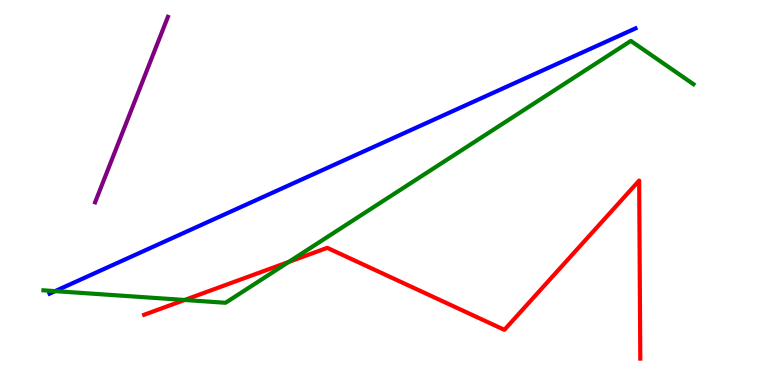[{'lines': ['blue', 'red'], 'intersections': []}, {'lines': ['green', 'red'], 'intersections': [{'x': 2.38, 'y': 2.21}, {'x': 3.73, 'y': 3.2}]}, {'lines': ['purple', 'red'], 'intersections': []}, {'lines': ['blue', 'green'], 'intersections': [{'x': 0.711, 'y': 2.44}]}, {'lines': ['blue', 'purple'], 'intersections': []}, {'lines': ['green', 'purple'], 'intersections': []}]